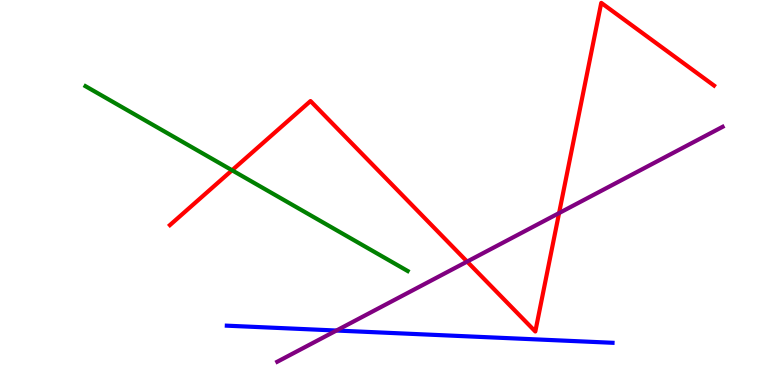[{'lines': ['blue', 'red'], 'intersections': []}, {'lines': ['green', 'red'], 'intersections': [{'x': 2.99, 'y': 5.58}]}, {'lines': ['purple', 'red'], 'intersections': [{'x': 6.03, 'y': 3.21}, {'x': 7.21, 'y': 4.47}]}, {'lines': ['blue', 'green'], 'intersections': []}, {'lines': ['blue', 'purple'], 'intersections': [{'x': 4.34, 'y': 1.41}]}, {'lines': ['green', 'purple'], 'intersections': []}]